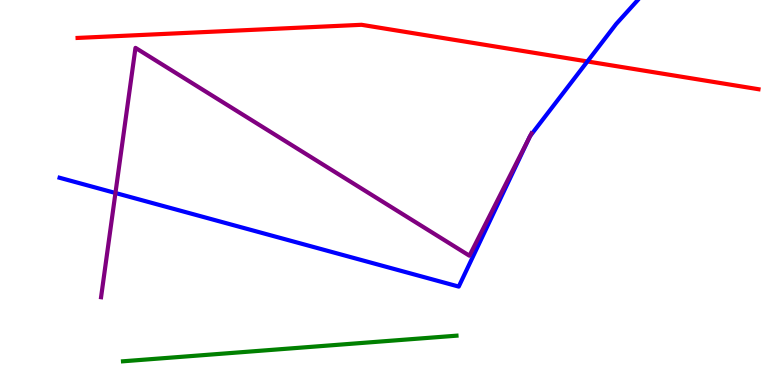[{'lines': ['blue', 'red'], 'intersections': [{'x': 7.58, 'y': 8.4}]}, {'lines': ['green', 'red'], 'intersections': []}, {'lines': ['purple', 'red'], 'intersections': []}, {'lines': ['blue', 'green'], 'intersections': []}, {'lines': ['blue', 'purple'], 'intersections': [{'x': 1.49, 'y': 4.99}, {'x': 6.83, 'y': 6.44}, {'x': 6.84, 'y': 6.46}]}, {'lines': ['green', 'purple'], 'intersections': []}]